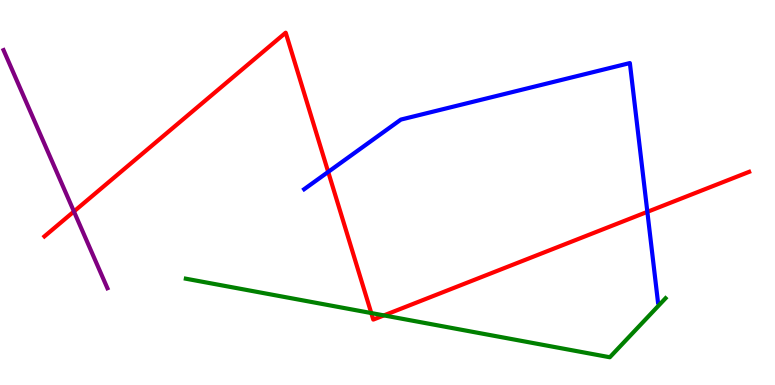[{'lines': ['blue', 'red'], 'intersections': [{'x': 4.23, 'y': 5.53}, {'x': 8.35, 'y': 4.5}]}, {'lines': ['green', 'red'], 'intersections': [{'x': 4.79, 'y': 1.87}, {'x': 4.95, 'y': 1.81}]}, {'lines': ['purple', 'red'], 'intersections': [{'x': 0.954, 'y': 4.51}]}, {'lines': ['blue', 'green'], 'intersections': []}, {'lines': ['blue', 'purple'], 'intersections': []}, {'lines': ['green', 'purple'], 'intersections': []}]